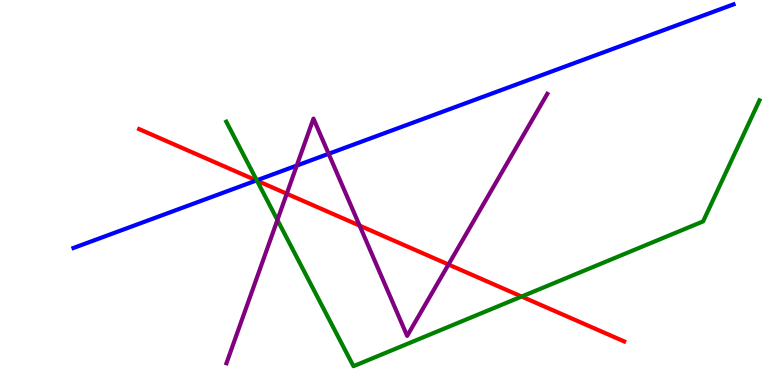[{'lines': ['blue', 'red'], 'intersections': [{'x': 3.31, 'y': 5.31}]}, {'lines': ['green', 'red'], 'intersections': [{'x': 3.32, 'y': 5.31}, {'x': 6.73, 'y': 2.3}]}, {'lines': ['purple', 'red'], 'intersections': [{'x': 3.7, 'y': 4.97}, {'x': 4.64, 'y': 4.14}, {'x': 5.79, 'y': 3.13}]}, {'lines': ['blue', 'green'], 'intersections': [{'x': 3.31, 'y': 5.32}]}, {'lines': ['blue', 'purple'], 'intersections': [{'x': 3.83, 'y': 5.7}, {'x': 4.24, 'y': 6.01}]}, {'lines': ['green', 'purple'], 'intersections': [{'x': 3.58, 'y': 4.29}]}]